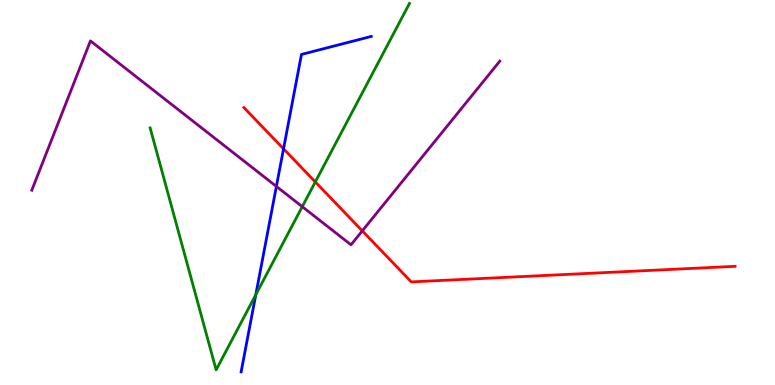[{'lines': ['blue', 'red'], 'intersections': [{'x': 3.66, 'y': 6.13}]}, {'lines': ['green', 'red'], 'intersections': [{'x': 4.07, 'y': 5.27}]}, {'lines': ['purple', 'red'], 'intersections': [{'x': 4.67, 'y': 4.0}]}, {'lines': ['blue', 'green'], 'intersections': [{'x': 3.3, 'y': 2.35}]}, {'lines': ['blue', 'purple'], 'intersections': [{'x': 3.57, 'y': 5.16}]}, {'lines': ['green', 'purple'], 'intersections': [{'x': 3.9, 'y': 4.63}]}]